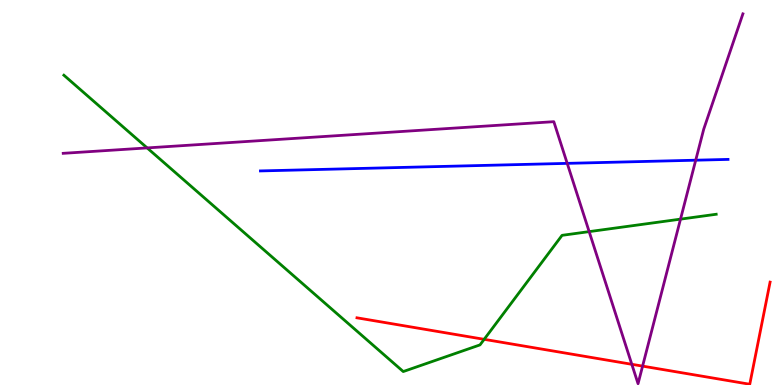[{'lines': ['blue', 'red'], 'intersections': []}, {'lines': ['green', 'red'], 'intersections': [{'x': 6.25, 'y': 1.19}]}, {'lines': ['purple', 'red'], 'intersections': [{'x': 8.15, 'y': 0.538}, {'x': 8.29, 'y': 0.49}]}, {'lines': ['blue', 'green'], 'intersections': []}, {'lines': ['blue', 'purple'], 'intersections': [{'x': 7.32, 'y': 5.76}, {'x': 8.98, 'y': 5.84}]}, {'lines': ['green', 'purple'], 'intersections': [{'x': 1.9, 'y': 6.16}, {'x': 7.6, 'y': 3.98}, {'x': 8.78, 'y': 4.31}]}]